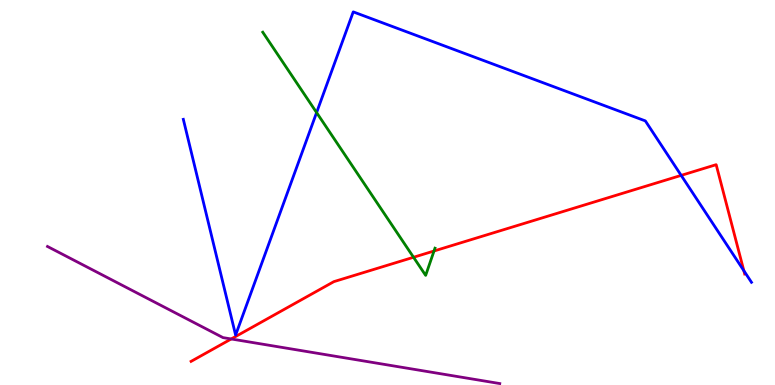[{'lines': ['blue', 'red'], 'intersections': [{'x': 8.79, 'y': 5.44}, {'x': 9.6, 'y': 2.97}]}, {'lines': ['green', 'red'], 'intersections': [{'x': 5.34, 'y': 3.32}, {'x': 5.6, 'y': 3.48}]}, {'lines': ['purple', 'red'], 'intersections': [{'x': 2.98, 'y': 1.2}]}, {'lines': ['blue', 'green'], 'intersections': [{'x': 4.09, 'y': 7.08}]}, {'lines': ['blue', 'purple'], 'intersections': []}, {'lines': ['green', 'purple'], 'intersections': []}]